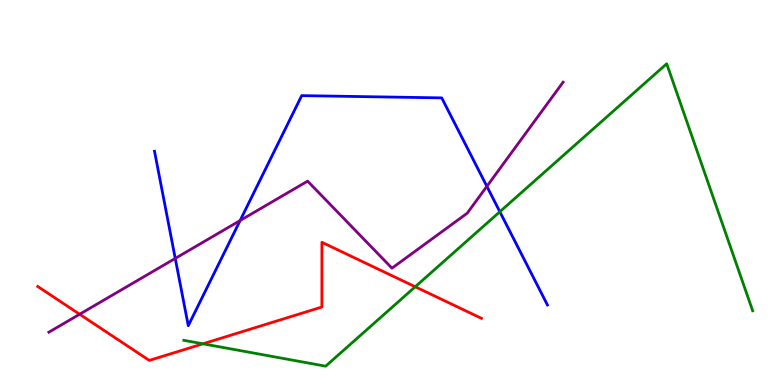[{'lines': ['blue', 'red'], 'intersections': []}, {'lines': ['green', 'red'], 'intersections': [{'x': 2.62, 'y': 1.07}, {'x': 5.36, 'y': 2.55}]}, {'lines': ['purple', 'red'], 'intersections': [{'x': 1.03, 'y': 1.84}]}, {'lines': ['blue', 'green'], 'intersections': [{'x': 6.45, 'y': 4.5}]}, {'lines': ['blue', 'purple'], 'intersections': [{'x': 2.26, 'y': 3.29}, {'x': 3.1, 'y': 4.27}, {'x': 6.28, 'y': 5.16}]}, {'lines': ['green', 'purple'], 'intersections': []}]